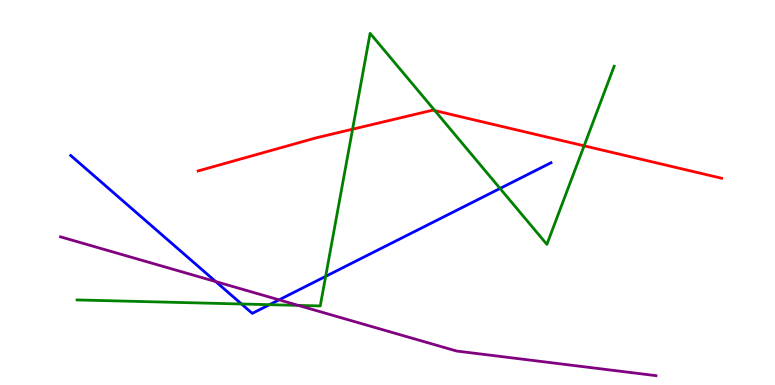[{'lines': ['blue', 'red'], 'intersections': []}, {'lines': ['green', 'red'], 'intersections': [{'x': 4.55, 'y': 6.64}, {'x': 5.61, 'y': 7.13}, {'x': 7.54, 'y': 6.21}]}, {'lines': ['purple', 'red'], 'intersections': []}, {'lines': ['blue', 'green'], 'intersections': [{'x': 3.12, 'y': 2.1}, {'x': 3.48, 'y': 2.09}, {'x': 4.2, 'y': 2.82}, {'x': 6.45, 'y': 5.11}]}, {'lines': ['blue', 'purple'], 'intersections': [{'x': 2.78, 'y': 2.69}, {'x': 3.6, 'y': 2.21}]}, {'lines': ['green', 'purple'], 'intersections': [{'x': 3.85, 'y': 2.07}]}]